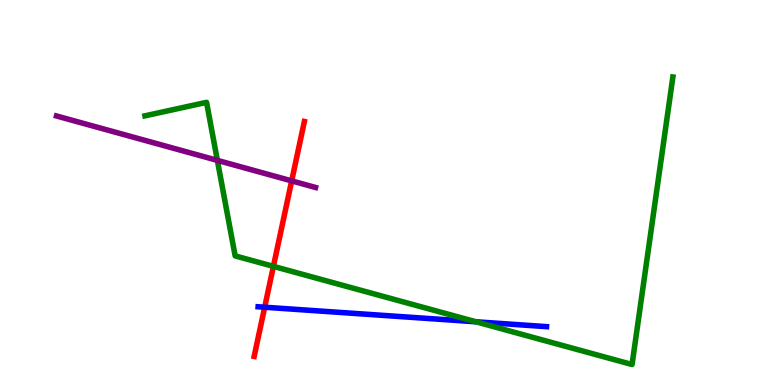[{'lines': ['blue', 'red'], 'intersections': [{'x': 3.42, 'y': 2.02}]}, {'lines': ['green', 'red'], 'intersections': [{'x': 3.53, 'y': 3.08}]}, {'lines': ['purple', 'red'], 'intersections': [{'x': 3.76, 'y': 5.3}]}, {'lines': ['blue', 'green'], 'intersections': [{'x': 6.14, 'y': 1.64}]}, {'lines': ['blue', 'purple'], 'intersections': []}, {'lines': ['green', 'purple'], 'intersections': [{'x': 2.8, 'y': 5.83}]}]